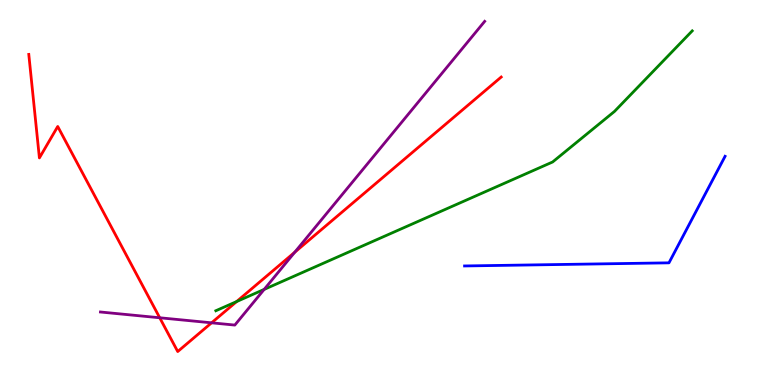[{'lines': ['blue', 'red'], 'intersections': []}, {'lines': ['green', 'red'], 'intersections': [{'x': 3.05, 'y': 2.17}]}, {'lines': ['purple', 'red'], 'intersections': [{'x': 2.06, 'y': 1.75}, {'x': 2.73, 'y': 1.62}, {'x': 3.8, 'y': 3.45}]}, {'lines': ['blue', 'green'], 'intersections': []}, {'lines': ['blue', 'purple'], 'intersections': []}, {'lines': ['green', 'purple'], 'intersections': [{'x': 3.41, 'y': 2.48}]}]